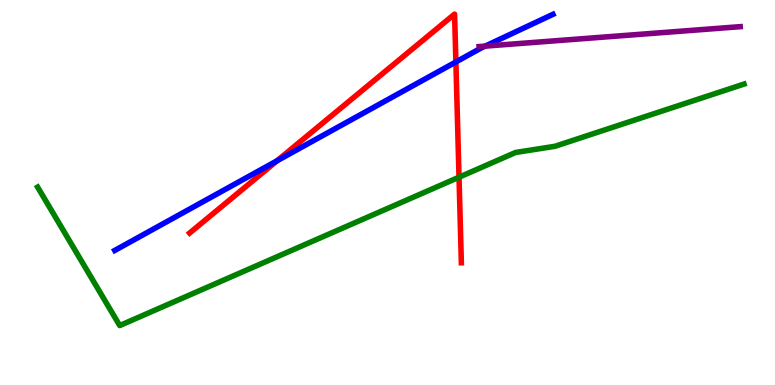[{'lines': ['blue', 'red'], 'intersections': [{'x': 3.58, 'y': 5.82}, {'x': 5.88, 'y': 8.39}]}, {'lines': ['green', 'red'], 'intersections': [{'x': 5.92, 'y': 5.4}]}, {'lines': ['purple', 'red'], 'intersections': []}, {'lines': ['blue', 'green'], 'intersections': []}, {'lines': ['blue', 'purple'], 'intersections': [{'x': 6.26, 'y': 8.8}]}, {'lines': ['green', 'purple'], 'intersections': []}]